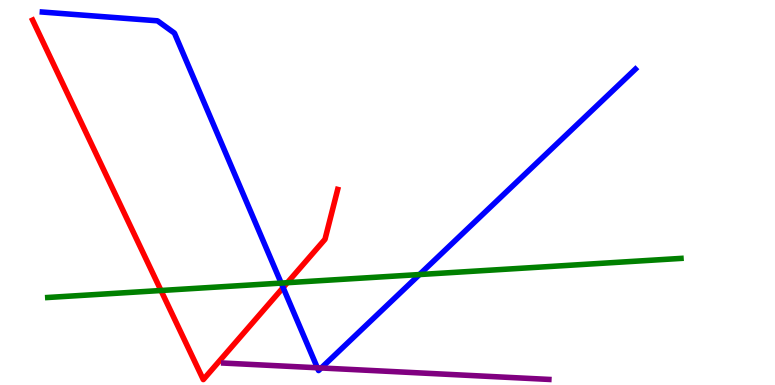[{'lines': ['blue', 'red'], 'intersections': [{'x': 3.65, 'y': 2.53}]}, {'lines': ['green', 'red'], 'intersections': [{'x': 2.08, 'y': 2.45}, {'x': 3.71, 'y': 2.66}]}, {'lines': ['purple', 'red'], 'intersections': []}, {'lines': ['blue', 'green'], 'intersections': [{'x': 3.63, 'y': 2.65}, {'x': 5.41, 'y': 2.87}]}, {'lines': ['blue', 'purple'], 'intersections': [{'x': 4.1, 'y': 0.447}, {'x': 4.15, 'y': 0.442}]}, {'lines': ['green', 'purple'], 'intersections': []}]